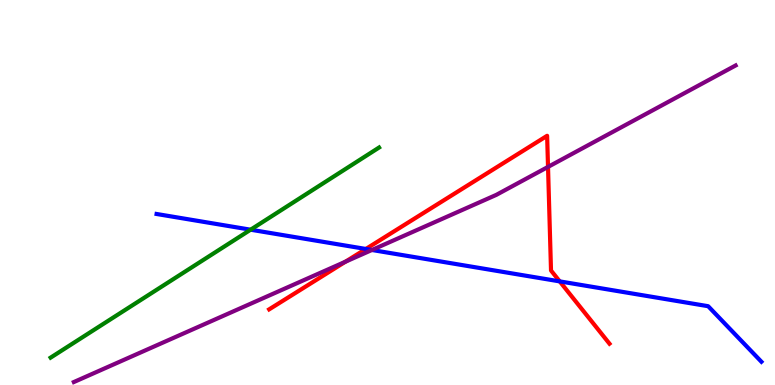[{'lines': ['blue', 'red'], 'intersections': [{'x': 4.72, 'y': 3.53}, {'x': 7.22, 'y': 2.69}]}, {'lines': ['green', 'red'], 'intersections': []}, {'lines': ['purple', 'red'], 'intersections': [{'x': 4.46, 'y': 3.2}, {'x': 7.07, 'y': 5.66}]}, {'lines': ['blue', 'green'], 'intersections': [{'x': 3.23, 'y': 4.03}]}, {'lines': ['blue', 'purple'], 'intersections': [{'x': 4.8, 'y': 3.51}]}, {'lines': ['green', 'purple'], 'intersections': []}]